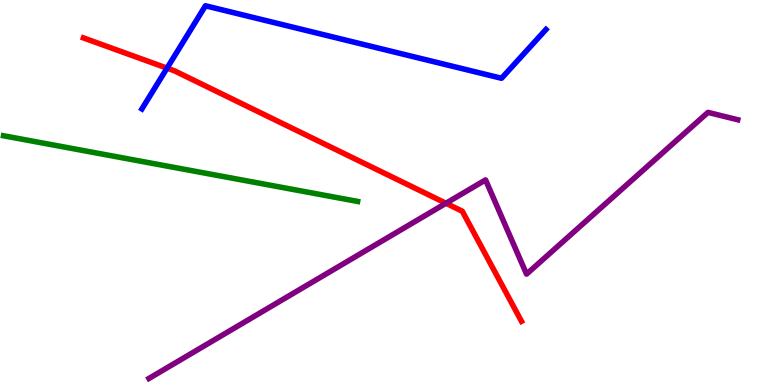[{'lines': ['blue', 'red'], 'intersections': [{'x': 2.16, 'y': 8.23}]}, {'lines': ['green', 'red'], 'intersections': []}, {'lines': ['purple', 'red'], 'intersections': [{'x': 5.75, 'y': 4.72}]}, {'lines': ['blue', 'green'], 'intersections': []}, {'lines': ['blue', 'purple'], 'intersections': []}, {'lines': ['green', 'purple'], 'intersections': []}]